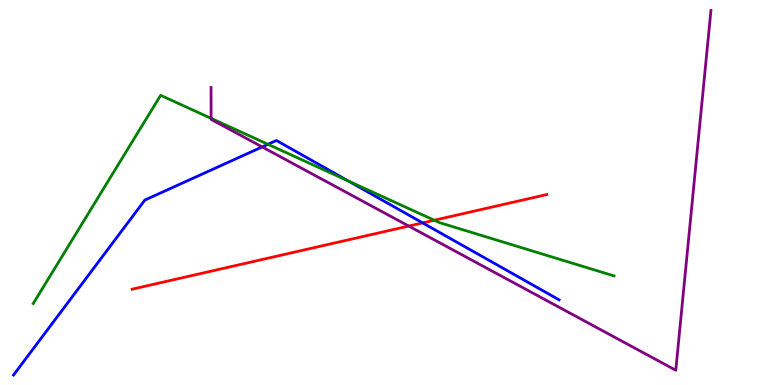[{'lines': ['blue', 'red'], 'intersections': [{'x': 5.45, 'y': 4.21}]}, {'lines': ['green', 'red'], 'intersections': [{'x': 5.6, 'y': 4.28}]}, {'lines': ['purple', 'red'], 'intersections': [{'x': 5.27, 'y': 4.13}]}, {'lines': ['blue', 'green'], 'intersections': [{'x': 3.46, 'y': 6.25}, {'x': 4.49, 'y': 5.3}]}, {'lines': ['blue', 'purple'], 'intersections': [{'x': 3.38, 'y': 6.18}]}, {'lines': ['green', 'purple'], 'intersections': [{'x': 2.72, 'y': 6.93}]}]